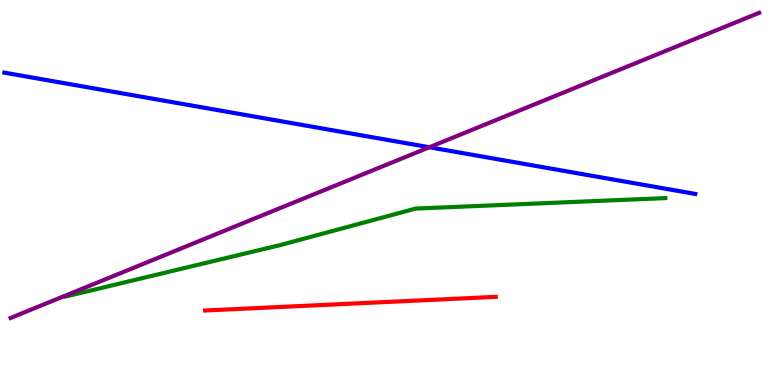[{'lines': ['blue', 'red'], 'intersections': []}, {'lines': ['green', 'red'], 'intersections': []}, {'lines': ['purple', 'red'], 'intersections': []}, {'lines': ['blue', 'green'], 'intersections': []}, {'lines': ['blue', 'purple'], 'intersections': [{'x': 5.54, 'y': 6.18}]}, {'lines': ['green', 'purple'], 'intersections': []}]